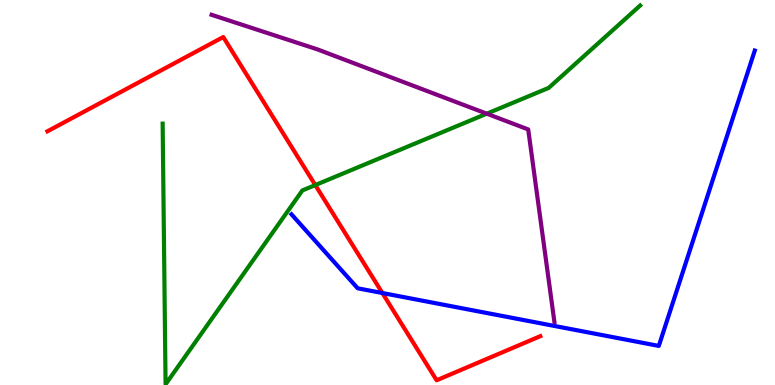[{'lines': ['blue', 'red'], 'intersections': [{'x': 4.93, 'y': 2.39}]}, {'lines': ['green', 'red'], 'intersections': [{'x': 4.07, 'y': 5.19}]}, {'lines': ['purple', 'red'], 'intersections': []}, {'lines': ['blue', 'green'], 'intersections': []}, {'lines': ['blue', 'purple'], 'intersections': []}, {'lines': ['green', 'purple'], 'intersections': [{'x': 6.28, 'y': 7.05}]}]